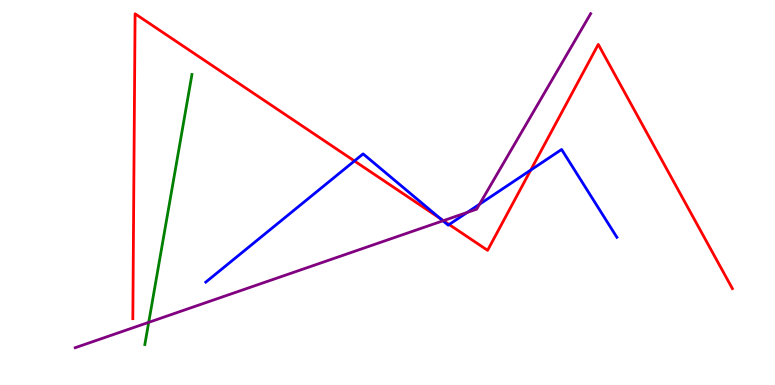[{'lines': ['blue', 'red'], 'intersections': [{'x': 4.57, 'y': 5.82}, {'x': 5.68, 'y': 4.32}, {'x': 5.8, 'y': 4.17}, {'x': 6.85, 'y': 5.58}]}, {'lines': ['green', 'red'], 'intersections': []}, {'lines': ['purple', 'red'], 'intersections': [{'x': 5.72, 'y': 4.27}]}, {'lines': ['blue', 'green'], 'intersections': []}, {'lines': ['blue', 'purple'], 'intersections': [{'x': 5.72, 'y': 4.26}, {'x': 6.03, 'y': 4.48}, {'x': 6.19, 'y': 4.7}]}, {'lines': ['green', 'purple'], 'intersections': [{'x': 1.92, 'y': 1.63}]}]